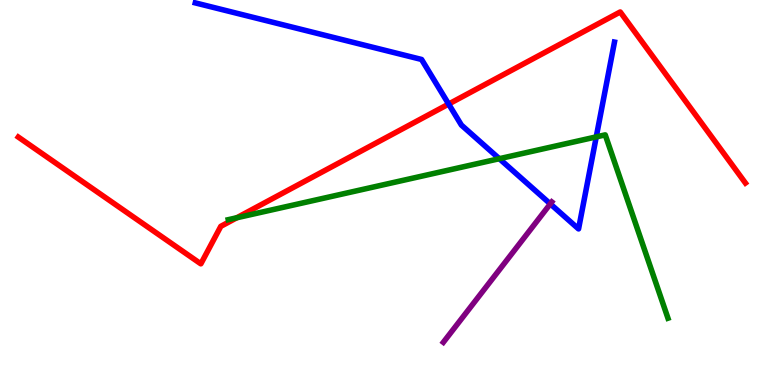[{'lines': ['blue', 'red'], 'intersections': [{'x': 5.79, 'y': 7.3}]}, {'lines': ['green', 'red'], 'intersections': [{'x': 3.06, 'y': 4.34}]}, {'lines': ['purple', 'red'], 'intersections': []}, {'lines': ['blue', 'green'], 'intersections': [{'x': 6.44, 'y': 5.88}, {'x': 7.69, 'y': 6.44}]}, {'lines': ['blue', 'purple'], 'intersections': [{'x': 7.1, 'y': 4.7}]}, {'lines': ['green', 'purple'], 'intersections': []}]